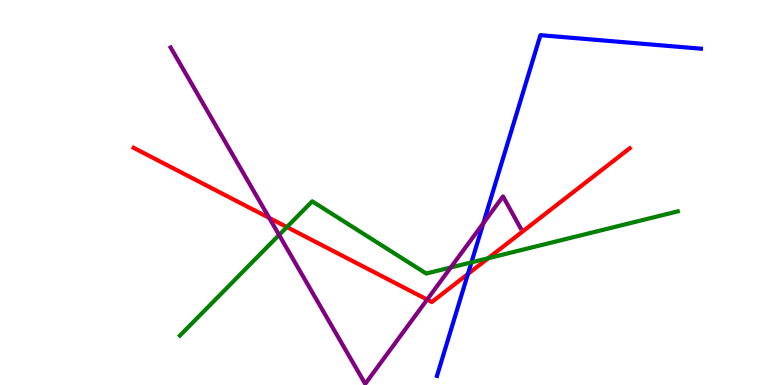[{'lines': ['blue', 'red'], 'intersections': [{'x': 6.04, 'y': 2.88}]}, {'lines': ['green', 'red'], 'intersections': [{'x': 3.7, 'y': 4.1}, {'x': 6.3, 'y': 3.29}]}, {'lines': ['purple', 'red'], 'intersections': [{'x': 3.47, 'y': 4.34}, {'x': 5.51, 'y': 2.22}]}, {'lines': ['blue', 'green'], 'intersections': [{'x': 6.08, 'y': 3.19}]}, {'lines': ['blue', 'purple'], 'intersections': [{'x': 6.24, 'y': 4.2}]}, {'lines': ['green', 'purple'], 'intersections': [{'x': 3.6, 'y': 3.9}, {'x': 5.82, 'y': 3.05}]}]